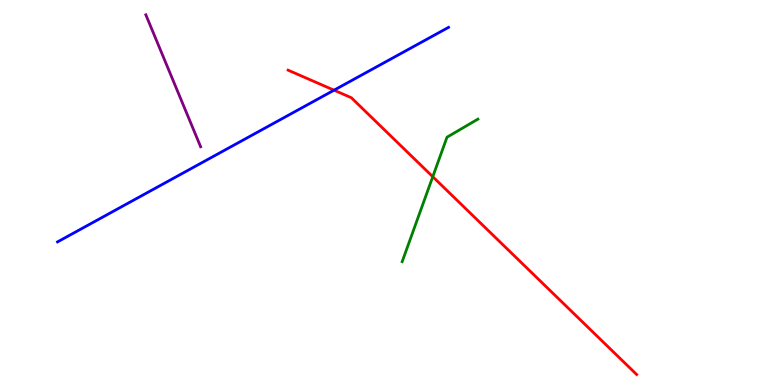[{'lines': ['blue', 'red'], 'intersections': [{'x': 4.31, 'y': 7.66}]}, {'lines': ['green', 'red'], 'intersections': [{'x': 5.58, 'y': 5.41}]}, {'lines': ['purple', 'red'], 'intersections': []}, {'lines': ['blue', 'green'], 'intersections': []}, {'lines': ['blue', 'purple'], 'intersections': []}, {'lines': ['green', 'purple'], 'intersections': []}]